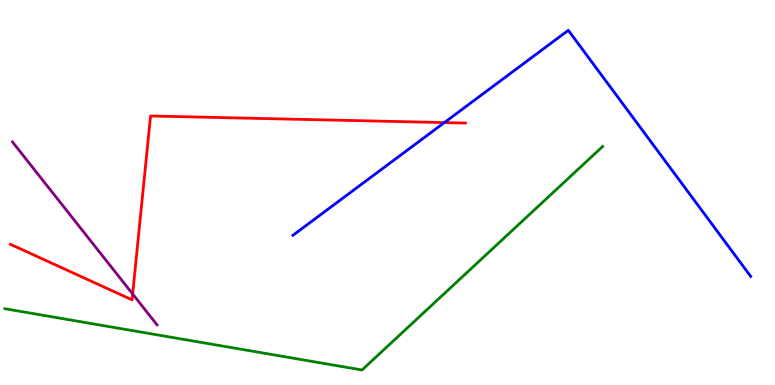[{'lines': ['blue', 'red'], 'intersections': [{'x': 5.73, 'y': 6.82}]}, {'lines': ['green', 'red'], 'intersections': []}, {'lines': ['purple', 'red'], 'intersections': [{'x': 1.71, 'y': 2.36}]}, {'lines': ['blue', 'green'], 'intersections': []}, {'lines': ['blue', 'purple'], 'intersections': []}, {'lines': ['green', 'purple'], 'intersections': []}]